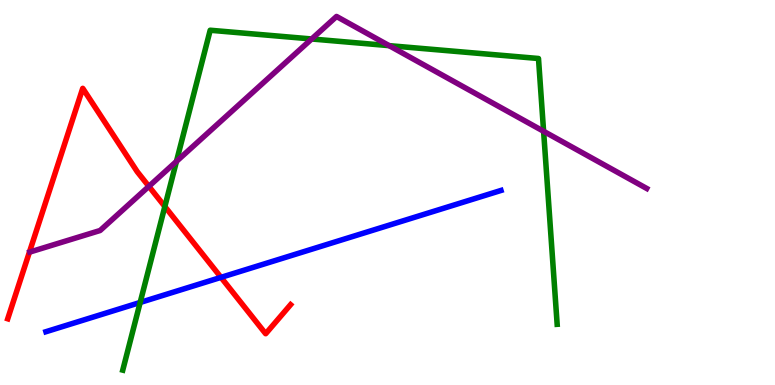[{'lines': ['blue', 'red'], 'intersections': [{'x': 2.85, 'y': 2.8}]}, {'lines': ['green', 'red'], 'intersections': [{'x': 2.13, 'y': 4.64}]}, {'lines': ['purple', 'red'], 'intersections': [{'x': 1.92, 'y': 5.16}]}, {'lines': ['blue', 'green'], 'intersections': [{'x': 1.81, 'y': 2.14}]}, {'lines': ['blue', 'purple'], 'intersections': []}, {'lines': ['green', 'purple'], 'intersections': [{'x': 2.28, 'y': 5.81}, {'x': 4.02, 'y': 8.99}, {'x': 5.02, 'y': 8.81}, {'x': 7.01, 'y': 6.59}]}]